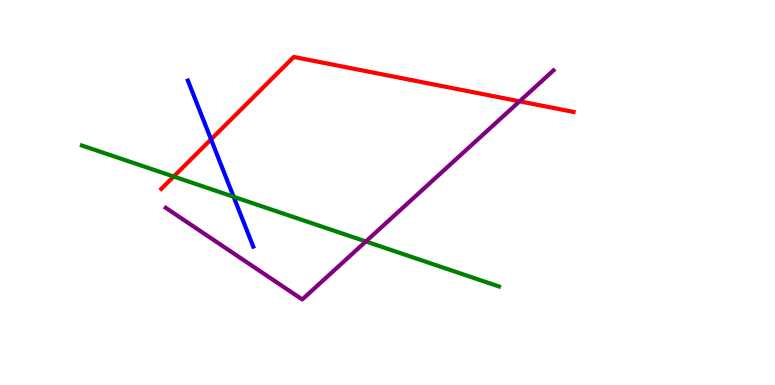[{'lines': ['blue', 'red'], 'intersections': [{'x': 2.72, 'y': 6.38}]}, {'lines': ['green', 'red'], 'intersections': [{'x': 2.24, 'y': 5.41}]}, {'lines': ['purple', 'red'], 'intersections': [{'x': 6.7, 'y': 7.37}]}, {'lines': ['blue', 'green'], 'intersections': [{'x': 3.01, 'y': 4.89}]}, {'lines': ['blue', 'purple'], 'intersections': []}, {'lines': ['green', 'purple'], 'intersections': [{'x': 4.72, 'y': 3.73}]}]